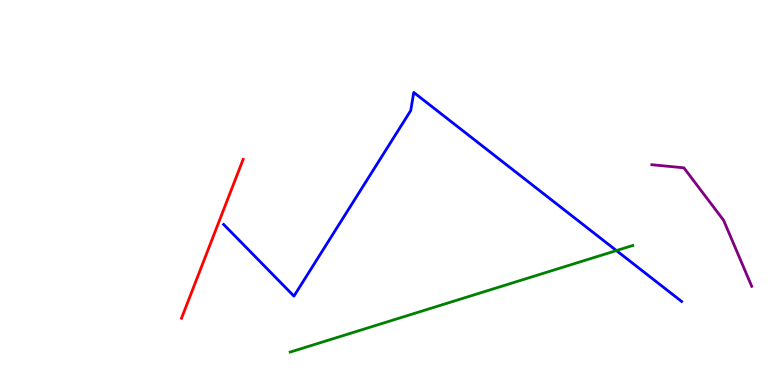[{'lines': ['blue', 'red'], 'intersections': []}, {'lines': ['green', 'red'], 'intersections': []}, {'lines': ['purple', 'red'], 'intersections': []}, {'lines': ['blue', 'green'], 'intersections': [{'x': 7.95, 'y': 3.49}]}, {'lines': ['blue', 'purple'], 'intersections': []}, {'lines': ['green', 'purple'], 'intersections': []}]